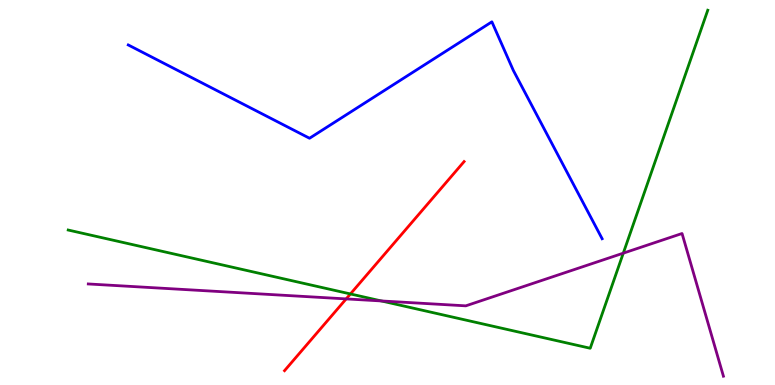[{'lines': ['blue', 'red'], 'intersections': []}, {'lines': ['green', 'red'], 'intersections': [{'x': 4.52, 'y': 2.37}]}, {'lines': ['purple', 'red'], 'intersections': [{'x': 4.47, 'y': 2.24}]}, {'lines': ['blue', 'green'], 'intersections': []}, {'lines': ['blue', 'purple'], 'intersections': []}, {'lines': ['green', 'purple'], 'intersections': [{'x': 4.92, 'y': 2.18}, {'x': 8.04, 'y': 3.42}]}]